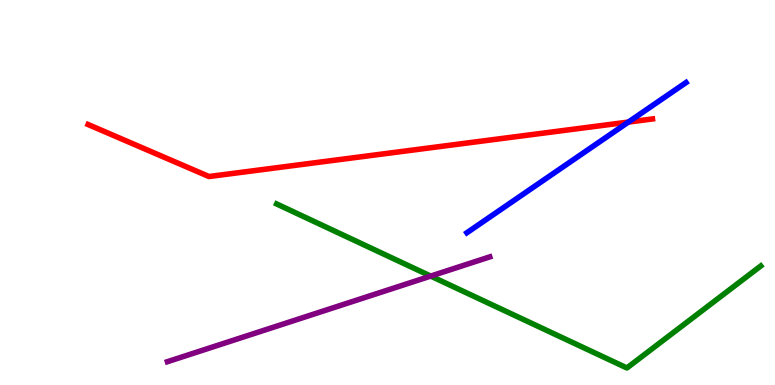[{'lines': ['blue', 'red'], 'intersections': [{'x': 8.11, 'y': 6.83}]}, {'lines': ['green', 'red'], 'intersections': []}, {'lines': ['purple', 'red'], 'intersections': []}, {'lines': ['blue', 'green'], 'intersections': []}, {'lines': ['blue', 'purple'], 'intersections': []}, {'lines': ['green', 'purple'], 'intersections': [{'x': 5.56, 'y': 2.83}]}]